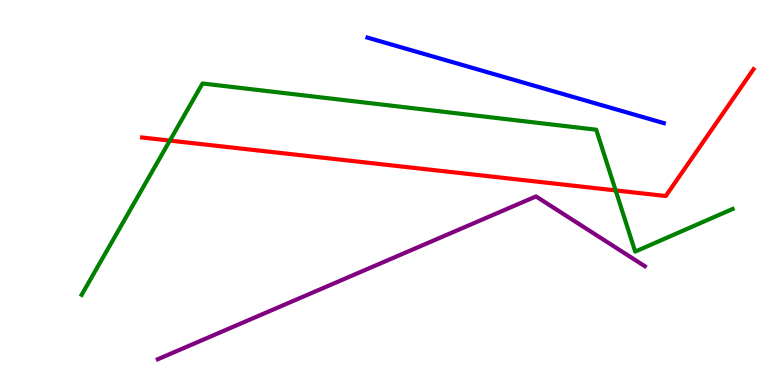[{'lines': ['blue', 'red'], 'intersections': []}, {'lines': ['green', 'red'], 'intersections': [{'x': 2.19, 'y': 6.35}, {'x': 7.94, 'y': 5.05}]}, {'lines': ['purple', 'red'], 'intersections': []}, {'lines': ['blue', 'green'], 'intersections': []}, {'lines': ['blue', 'purple'], 'intersections': []}, {'lines': ['green', 'purple'], 'intersections': []}]